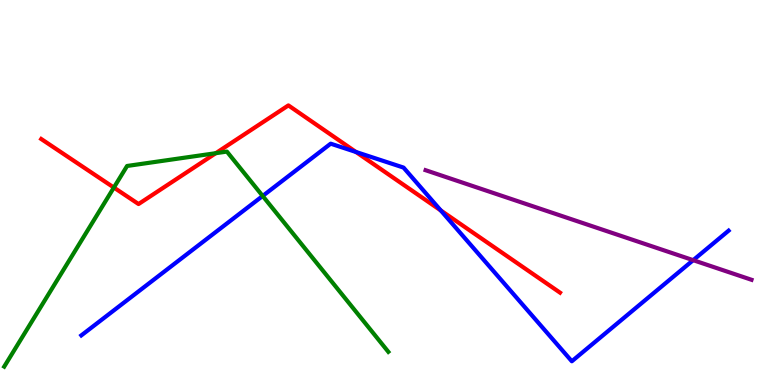[{'lines': ['blue', 'red'], 'intersections': [{'x': 4.59, 'y': 6.05}, {'x': 5.69, 'y': 4.53}]}, {'lines': ['green', 'red'], 'intersections': [{'x': 1.47, 'y': 5.13}, {'x': 2.78, 'y': 6.02}]}, {'lines': ['purple', 'red'], 'intersections': []}, {'lines': ['blue', 'green'], 'intersections': [{'x': 3.39, 'y': 4.91}]}, {'lines': ['blue', 'purple'], 'intersections': [{'x': 8.94, 'y': 3.24}]}, {'lines': ['green', 'purple'], 'intersections': []}]